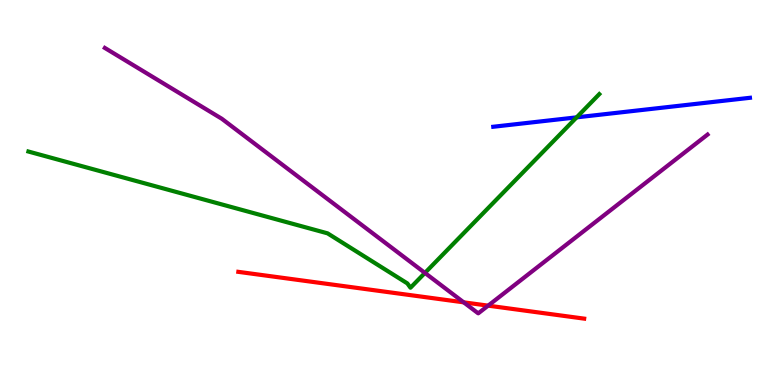[{'lines': ['blue', 'red'], 'intersections': []}, {'lines': ['green', 'red'], 'intersections': []}, {'lines': ['purple', 'red'], 'intersections': [{'x': 5.98, 'y': 2.15}, {'x': 6.3, 'y': 2.06}]}, {'lines': ['blue', 'green'], 'intersections': [{'x': 7.44, 'y': 6.95}]}, {'lines': ['blue', 'purple'], 'intersections': []}, {'lines': ['green', 'purple'], 'intersections': [{'x': 5.48, 'y': 2.91}]}]